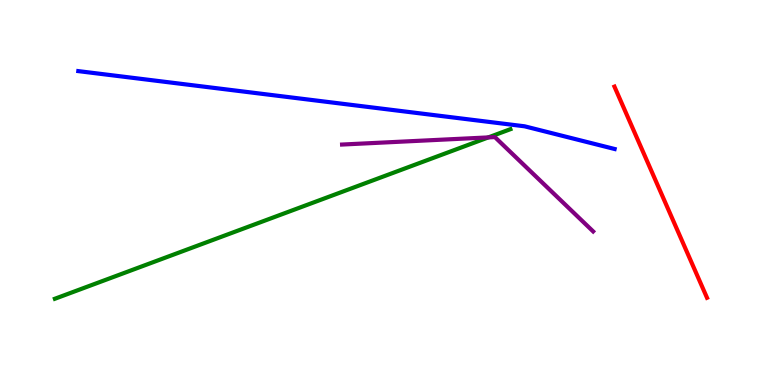[{'lines': ['blue', 'red'], 'intersections': []}, {'lines': ['green', 'red'], 'intersections': []}, {'lines': ['purple', 'red'], 'intersections': []}, {'lines': ['blue', 'green'], 'intersections': []}, {'lines': ['blue', 'purple'], 'intersections': []}, {'lines': ['green', 'purple'], 'intersections': [{'x': 6.3, 'y': 6.43}]}]